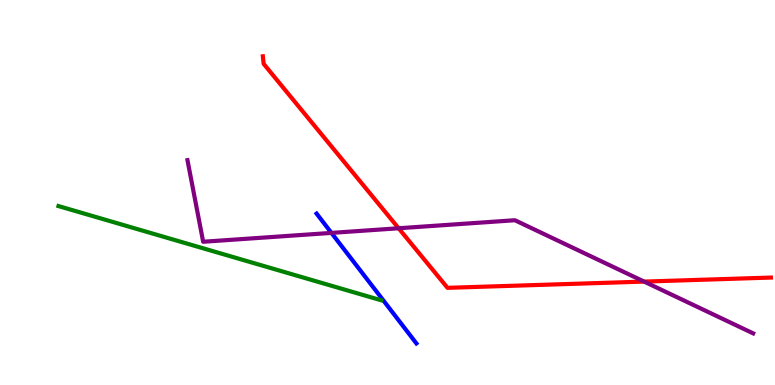[{'lines': ['blue', 'red'], 'intersections': []}, {'lines': ['green', 'red'], 'intersections': []}, {'lines': ['purple', 'red'], 'intersections': [{'x': 5.14, 'y': 4.07}, {'x': 8.31, 'y': 2.69}]}, {'lines': ['blue', 'green'], 'intersections': []}, {'lines': ['blue', 'purple'], 'intersections': [{'x': 4.28, 'y': 3.95}]}, {'lines': ['green', 'purple'], 'intersections': []}]